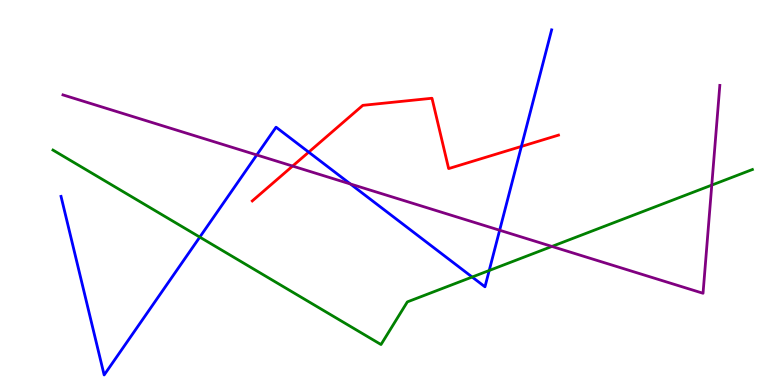[{'lines': ['blue', 'red'], 'intersections': [{'x': 3.98, 'y': 6.05}, {'x': 6.73, 'y': 6.2}]}, {'lines': ['green', 'red'], 'intersections': []}, {'lines': ['purple', 'red'], 'intersections': [{'x': 3.78, 'y': 5.69}]}, {'lines': ['blue', 'green'], 'intersections': [{'x': 2.58, 'y': 3.84}, {'x': 6.09, 'y': 2.8}, {'x': 6.31, 'y': 2.97}]}, {'lines': ['blue', 'purple'], 'intersections': [{'x': 3.31, 'y': 5.97}, {'x': 4.52, 'y': 5.22}, {'x': 6.45, 'y': 4.02}]}, {'lines': ['green', 'purple'], 'intersections': [{'x': 7.12, 'y': 3.6}, {'x': 9.18, 'y': 5.19}]}]